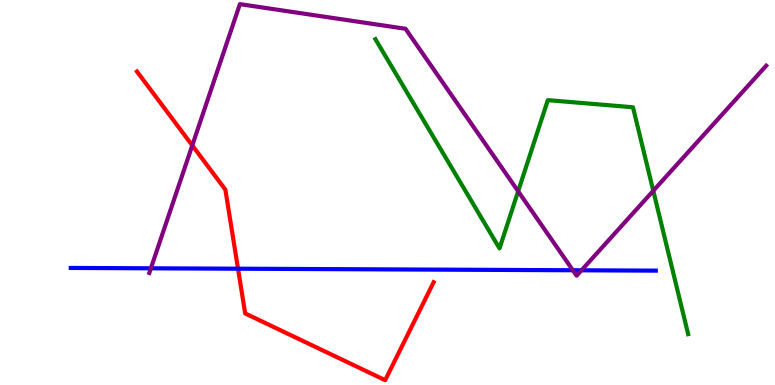[{'lines': ['blue', 'red'], 'intersections': [{'x': 3.07, 'y': 3.02}]}, {'lines': ['green', 'red'], 'intersections': []}, {'lines': ['purple', 'red'], 'intersections': [{'x': 2.48, 'y': 6.22}]}, {'lines': ['blue', 'green'], 'intersections': []}, {'lines': ['blue', 'purple'], 'intersections': [{'x': 1.95, 'y': 3.03}, {'x': 7.39, 'y': 2.98}, {'x': 7.5, 'y': 2.98}]}, {'lines': ['green', 'purple'], 'intersections': [{'x': 6.69, 'y': 5.03}, {'x': 8.43, 'y': 5.04}]}]